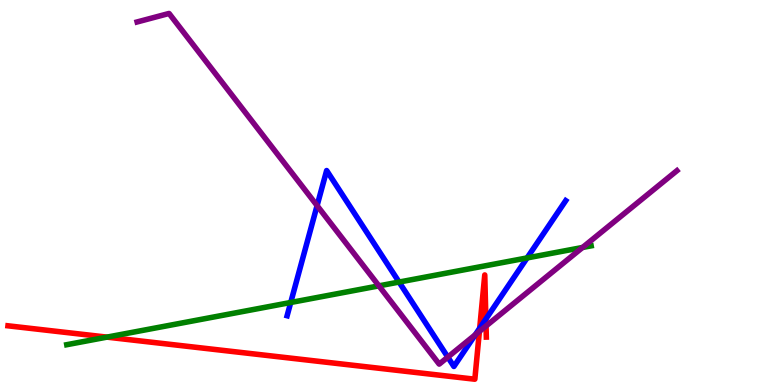[{'lines': ['blue', 'red'], 'intersections': [{'x': 6.19, 'y': 1.48}, {'x': 6.27, 'y': 1.71}]}, {'lines': ['green', 'red'], 'intersections': [{'x': 1.38, 'y': 1.24}]}, {'lines': ['purple', 'red'], 'intersections': [{'x': 6.19, 'y': 1.39}, {'x': 6.27, 'y': 1.53}]}, {'lines': ['blue', 'green'], 'intersections': [{'x': 3.75, 'y': 2.14}, {'x': 5.15, 'y': 2.67}, {'x': 6.8, 'y': 3.3}]}, {'lines': ['blue', 'purple'], 'intersections': [{'x': 4.09, 'y': 4.66}, {'x': 5.78, 'y': 0.724}, {'x': 6.13, 'y': 1.3}]}, {'lines': ['green', 'purple'], 'intersections': [{'x': 4.89, 'y': 2.58}, {'x': 7.52, 'y': 3.57}]}]